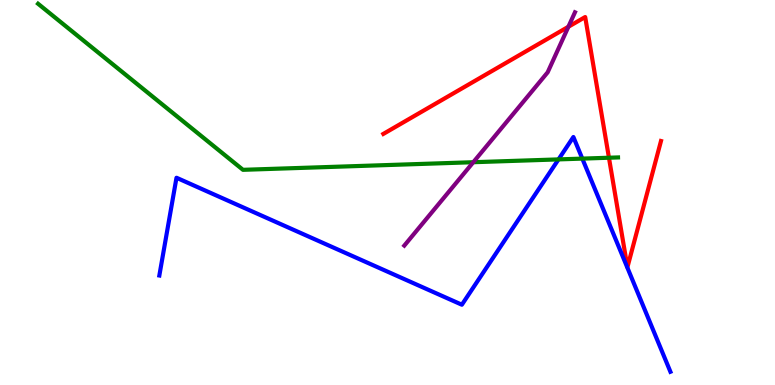[{'lines': ['blue', 'red'], 'intersections': []}, {'lines': ['green', 'red'], 'intersections': [{'x': 7.86, 'y': 5.9}]}, {'lines': ['purple', 'red'], 'intersections': [{'x': 7.33, 'y': 9.31}]}, {'lines': ['blue', 'green'], 'intersections': [{'x': 7.21, 'y': 5.86}, {'x': 7.51, 'y': 5.88}]}, {'lines': ['blue', 'purple'], 'intersections': []}, {'lines': ['green', 'purple'], 'intersections': [{'x': 6.11, 'y': 5.79}]}]